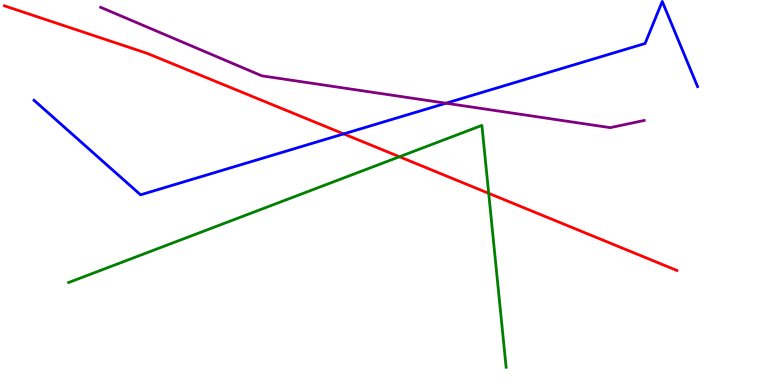[{'lines': ['blue', 'red'], 'intersections': [{'x': 4.43, 'y': 6.52}]}, {'lines': ['green', 'red'], 'intersections': [{'x': 5.15, 'y': 5.93}, {'x': 6.31, 'y': 4.98}]}, {'lines': ['purple', 'red'], 'intersections': []}, {'lines': ['blue', 'green'], 'intersections': []}, {'lines': ['blue', 'purple'], 'intersections': [{'x': 5.75, 'y': 7.32}]}, {'lines': ['green', 'purple'], 'intersections': []}]